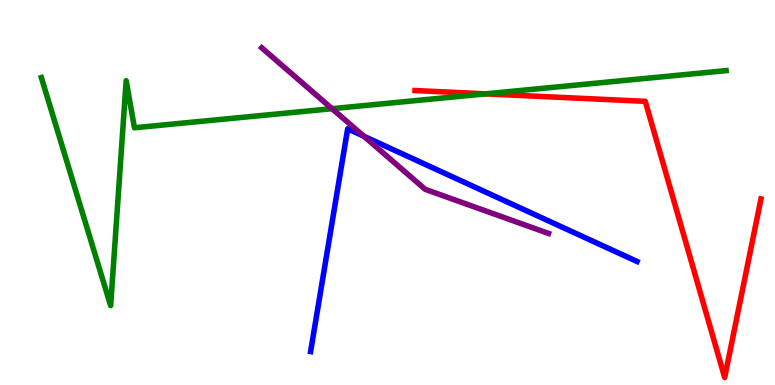[{'lines': ['blue', 'red'], 'intersections': []}, {'lines': ['green', 'red'], 'intersections': [{'x': 6.27, 'y': 7.56}]}, {'lines': ['purple', 'red'], 'intersections': []}, {'lines': ['blue', 'green'], 'intersections': []}, {'lines': ['blue', 'purple'], 'intersections': [{'x': 4.69, 'y': 6.46}]}, {'lines': ['green', 'purple'], 'intersections': [{'x': 4.28, 'y': 7.18}]}]